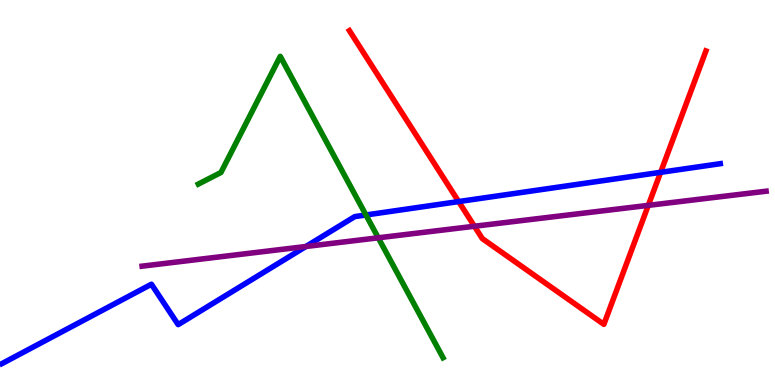[{'lines': ['blue', 'red'], 'intersections': [{'x': 5.92, 'y': 4.76}, {'x': 8.52, 'y': 5.52}]}, {'lines': ['green', 'red'], 'intersections': []}, {'lines': ['purple', 'red'], 'intersections': [{'x': 6.12, 'y': 4.12}, {'x': 8.36, 'y': 4.67}]}, {'lines': ['blue', 'green'], 'intersections': [{'x': 4.72, 'y': 4.42}]}, {'lines': ['blue', 'purple'], 'intersections': [{'x': 3.95, 'y': 3.6}]}, {'lines': ['green', 'purple'], 'intersections': [{'x': 4.88, 'y': 3.82}]}]